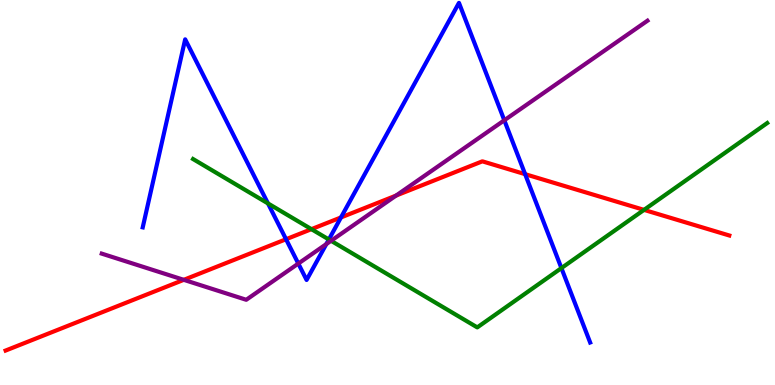[{'lines': ['blue', 'red'], 'intersections': [{'x': 3.69, 'y': 3.79}, {'x': 4.4, 'y': 4.35}, {'x': 6.78, 'y': 5.48}]}, {'lines': ['green', 'red'], 'intersections': [{'x': 4.02, 'y': 4.05}, {'x': 8.31, 'y': 4.55}]}, {'lines': ['purple', 'red'], 'intersections': [{'x': 2.37, 'y': 2.73}, {'x': 5.11, 'y': 4.92}]}, {'lines': ['blue', 'green'], 'intersections': [{'x': 3.46, 'y': 4.72}, {'x': 4.24, 'y': 3.78}, {'x': 7.24, 'y': 3.04}]}, {'lines': ['blue', 'purple'], 'intersections': [{'x': 3.85, 'y': 3.15}, {'x': 4.21, 'y': 3.66}, {'x': 6.51, 'y': 6.88}]}, {'lines': ['green', 'purple'], 'intersections': [{'x': 4.27, 'y': 3.75}]}]